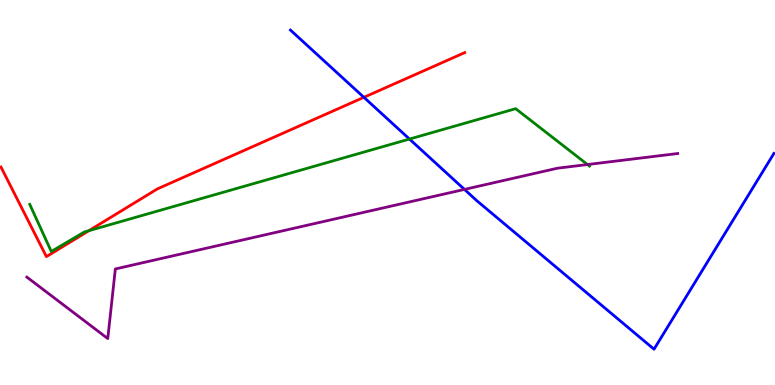[{'lines': ['blue', 'red'], 'intersections': [{'x': 4.7, 'y': 7.47}]}, {'lines': ['green', 'red'], 'intersections': [{'x': 1.15, 'y': 4.01}]}, {'lines': ['purple', 'red'], 'intersections': []}, {'lines': ['blue', 'green'], 'intersections': [{'x': 5.28, 'y': 6.39}]}, {'lines': ['blue', 'purple'], 'intersections': [{'x': 5.99, 'y': 5.08}]}, {'lines': ['green', 'purple'], 'intersections': [{'x': 7.58, 'y': 5.73}]}]